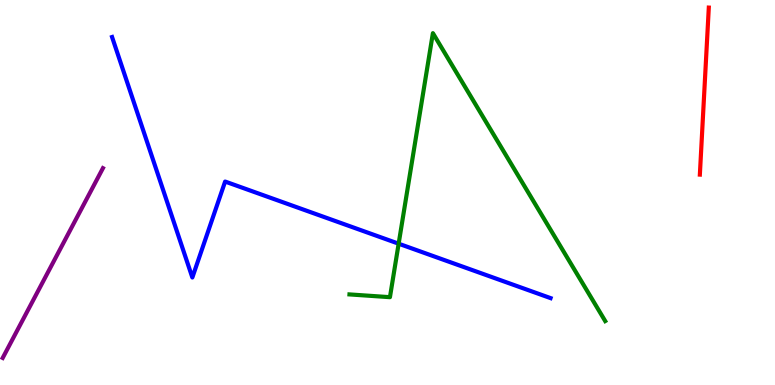[{'lines': ['blue', 'red'], 'intersections': []}, {'lines': ['green', 'red'], 'intersections': []}, {'lines': ['purple', 'red'], 'intersections': []}, {'lines': ['blue', 'green'], 'intersections': [{'x': 5.14, 'y': 3.67}]}, {'lines': ['blue', 'purple'], 'intersections': []}, {'lines': ['green', 'purple'], 'intersections': []}]